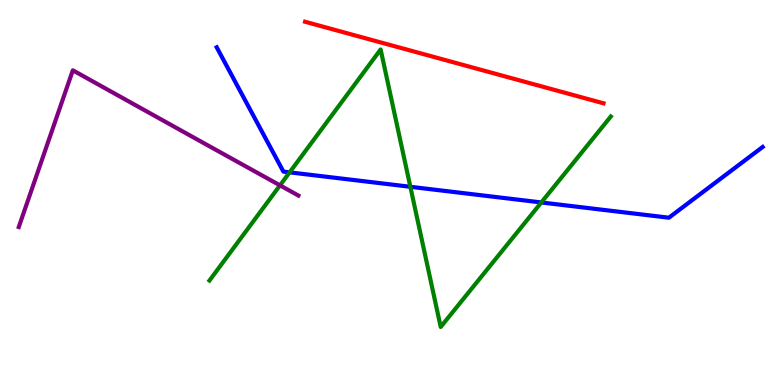[{'lines': ['blue', 'red'], 'intersections': []}, {'lines': ['green', 'red'], 'intersections': []}, {'lines': ['purple', 'red'], 'intersections': []}, {'lines': ['blue', 'green'], 'intersections': [{'x': 3.74, 'y': 5.52}, {'x': 5.29, 'y': 5.15}, {'x': 6.98, 'y': 4.74}]}, {'lines': ['blue', 'purple'], 'intersections': []}, {'lines': ['green', 'purple'], 'intersections': [{'x': 3.61, 'y': 5.19}]}]